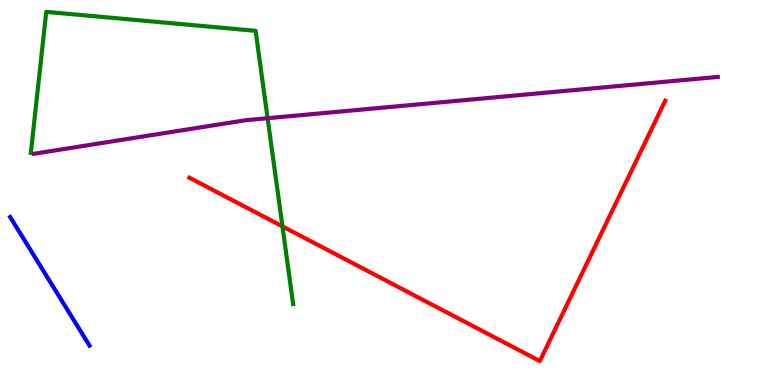[{'lines': ['blue', 'red'], 'intersections': []}, {'lines': ['green', 'red'], 'intersections': [{'x': 3.64, 'y': 4.12}]}, {'lines': ['purple', 'red'], 'intersections': []}, {'lines': ['blue', 'green'], 'intersections': []}, {'lines': ['blue', 'purple'], 'intersections': []}, {'lines': ['green', 'purple'], 'intersections': [{'x': 3.45, 'y': 6.93}]}]